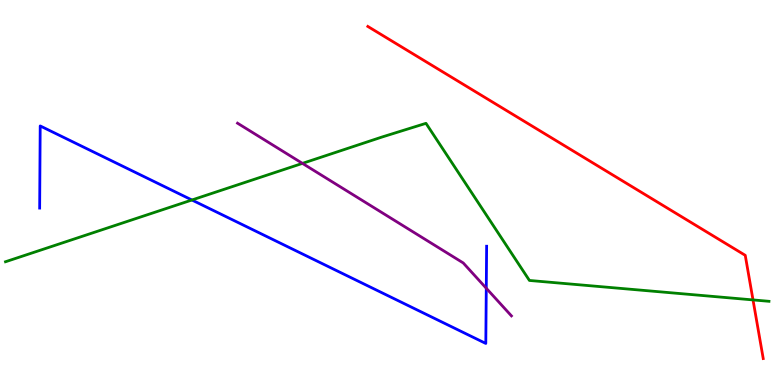[{'lines': ['blue', 'red'], 'intersections': []}, {'lines': ['green', 'red'], 'intersections': [{'x': 9.72, 'y': 2.21}]}, {'lines': ['purple', 'red'], 'intersections': []}, {'lines': ['blue', 'green'], 'intersections': [{'x': 2.48, 'y': 4.81}]}, {'lines': ['blue', 'purple'], 'intersections': [{'x': 6.27, 'y': 2.51}]}, {'lines': ['green', 'purple'], 'intersections': [{'x': 3.9, 'y': 5.76}]}]